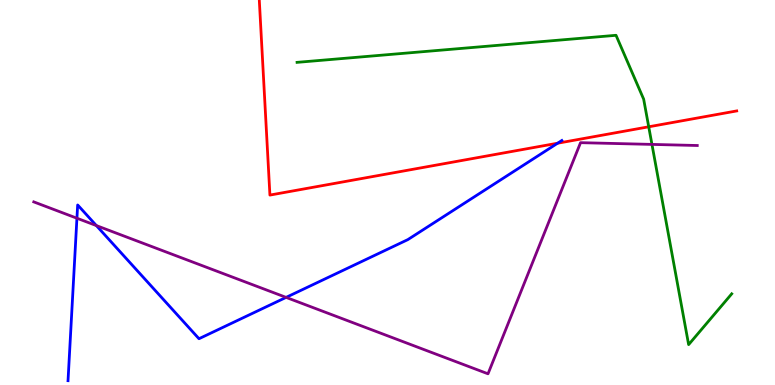[{'lines': ['blue', 'red'], 'intersections': [{'x': 7.2, 'y': 6.28}]}, {'lines': ['green', 'red'], 'intersections': [{'x': 8.37, 'y': 6.71}]}, {'lines': ['purple', 'red'], 'intersections': []}, {'lines': ['blue', 'green'], 'intersections': []}, {'lines': ['blue', 'purple'], 'intersections': [{'x': 0.993, 'y': 4.33}, {'x': 1.24, 'y': 4.14}, {'x': 3.69, 'y': 2.28}]}, {'lines': ['green', 'purple'], 'intersections': [{'x': 8.41, 'y': 6.25}]}]